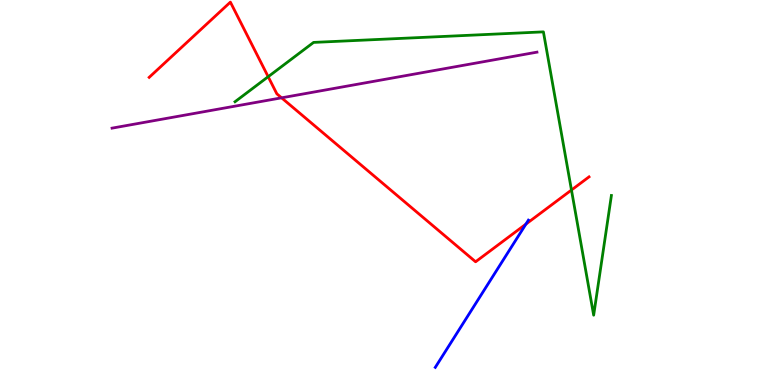[{'lines': ['blue', 'red'], 'intersections': [{'x': 6.79, 'y': 4.18}]}, {'lines': ['green', 'red'], 'intersections': [{'x': 3.46, 'y': 8.01}, {'x': 7.37, 'y': 5.06}]}, {'lines': ['purple', 'red'], 'intersections': [{'x': 3.63, 'y': 7.46}]}, {'lines': ['blue', 'green'], 'intersections': []}, {'lines': ['blue', 'purple'], 'intersections': []}, {'lines': ['green', 'purple'], 'intersections': []}]